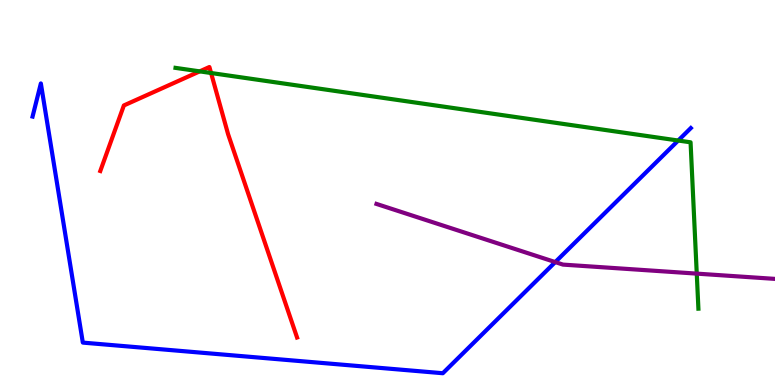[{'lines': ['blue', 'red'], 'intersections': []}, {'lines': ['green', 'red'], 'intersections': [{'x': 2.58, 'y': 8.15}, {'x': 2.72, 'y': 8.1}]}, {'lines': ['purple', 'red'], 'intersections': []}, {'lines': ['blue', 'green'], 'intersections': [{'x': 8.75, 'y': 6.35}]}, {'lines': ['blue', 'purple'], 'intersections': [{'x': 7.16, 'y': 3.19}]}, {'lines': ['green', 'purple'], 'intersections': [{'x': 8.99, 'y': 2.89}]}]